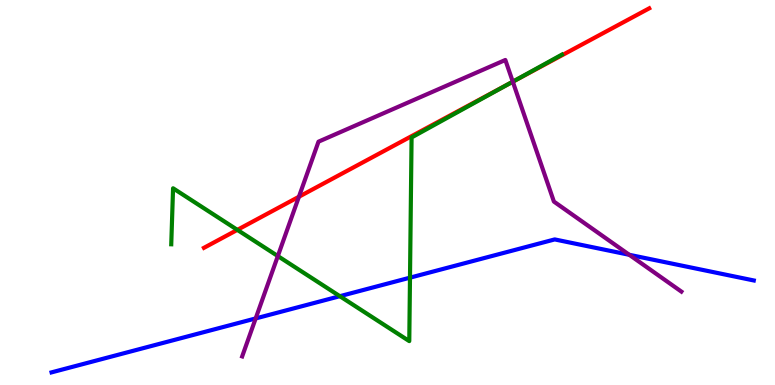[{'lines': ['blue', 'red'], 'intersections': []}, {'lines': ['green', 'red'], 'intersections': [{'x': 3.06, 'y': 4.03}, {'x': 6.58, 'y': 7.83}]}, {'lines': ['purple', 'red'], 'intersections': [{'x': 3.86, 'y': 4.89}, {'x': 6.62, 'y': 7.88}]}, {'lines': ['blue', 'green'], 'intersections': [{'x': 4.39, 'y': 2.31}, {'x': 5.29, 'y': 2.79}]}, {'lines': ['blue', 'purple'], 'intersections': [{'x': 3.3, 'y': 1.73}, {'x': 8.12, 'y': 3.38}]}, {'lines': ['green', 'purple'], 'intersections': [{'x': 3.59, 'y': 3.35}, {'x': 6.62, 'y': 7.88}]}]